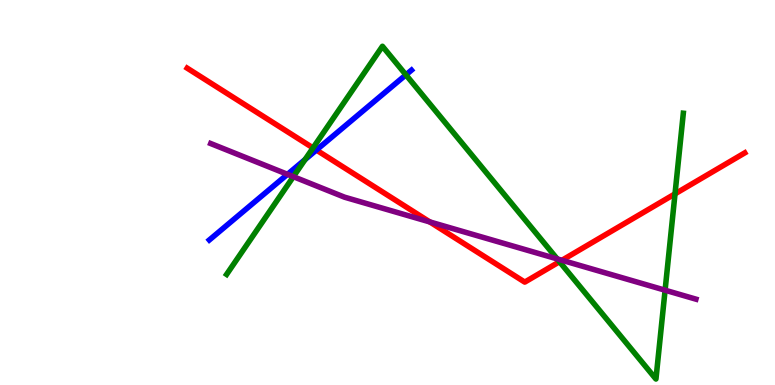[{'lines': ['blue', 'red'], 'intersections': [{'x': 4.08, 'y': 6.1}]}, {'lines': ['green', 'red'], 'intersections': [{'x': 4.04, 'y': 6.16}, {'x': 7.22, 'y': 3.2}, {'x': 8.71, 'y': 4.96}]}, {'lines': ['purple', 'red'], 'intersections': [{'x': 5.55, 'y': 4.24}, {'x': 7.25, 'y': 3.24}]}, {'lines': ['blue', 'green'], 'intersections': [{'x': 3.94, 'y': 5.86}, {'x': 5.24, 'y': 8.06}]}, {'lines': ['blue', 'purple'], 'intersections': [{'x': 3.71, 'y': 5.47}]}, {'lines': ['green', 'purple'], 'intersections': [{'x': 3.79, 'y': 5.41}, {'x': 7.19, 'y': 3.28}, {'x': 8.58, 'y': 2.46}]}]